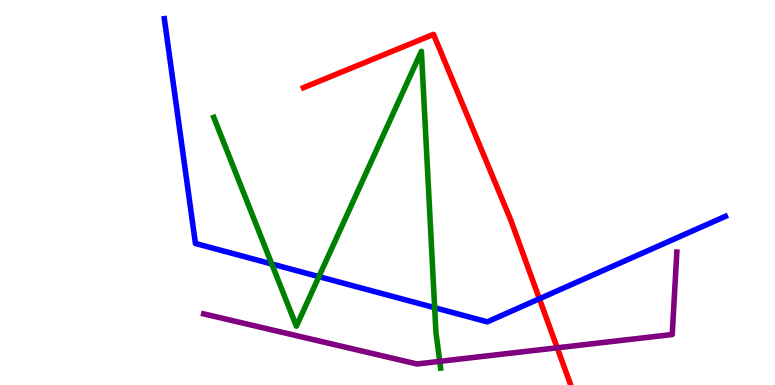[{'lines': ['blue', 'red'], 'intersections': [{'x': 6.96, 'y': 2.24}]}, {'lines': ['green', 'red'], 'intersections': []}, {'lines': ['purple', 'red'], 'intersections': [{'x': 7.19, 'y': 0.966}]}, {'lines': ['blue', 'green'], 'intersections': [{'x': 3.51, 'y': 3.14}, {'x': 4.12, 'y': 2.81}, {'x': 5.61, 'y': 2.01}]}, {'lines': ['blue', 'purple'], 'intersections': []}, {'lines': ['green', 'purple'], 'intersections': [{'x': 5.67, 'y': 0.614}]}]